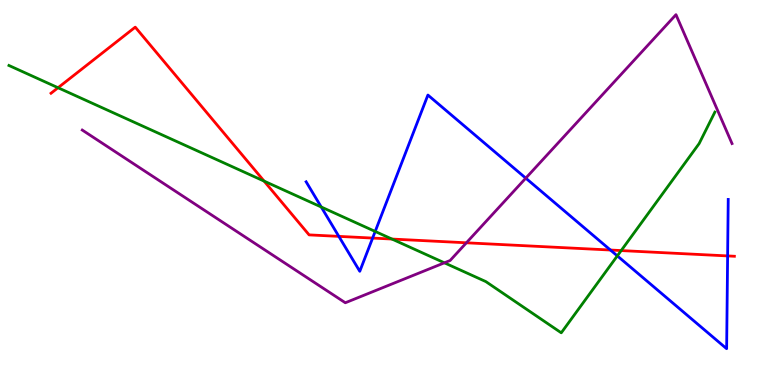[{'lines': ['blue', 'red'], 'intersections': [{'x': 4.37, 'y': 3.86}, {'x': 4.81, 'y': 3.82}, {'x': 7.88, 'y': 3.51}, {'x': 9.39, 'y': 3.35}]}, {'lines': ['green', 'red'], 'intersections': [{'x': 0.749, 'y': 7.72}, {'x': 3.41, 'y': 5.3}, {'x': 5.06, 'y': 3.79}, {'x': 8.02, 'y': 3.49}]}, {'lines': ['purple', 'red'], 'intersections': [{'x': 6.02, 'y': 3.69}]}, {'lines': ['blue', 'green'], 'intersections': [{'x': 4.15, 'y': 4.62}, {'x': 4.84, 'y': 3.99}, {'x': 7.97, 'y': 3.35}]}, {'lines': ['blue', 'purple'], 'intersections': [{'x': 6.78, 'y': 5.37}]}, {'lines': ['green', 'purple'], 'intersections': [{'x': 5.73, 'y': 3.17}]}]